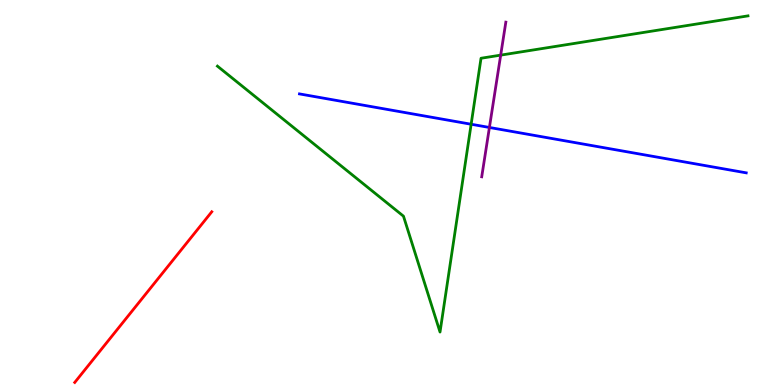[{'lines': ['blue', 'red'], 'intersections': []}, {'lines': ['green', 'red'], 'intersections': []}, {'lines': ['purple', 'red'], 'intersections': []}, {'lines': ['blue', 'green'], 'intersections': [{'x': 6.08, 'y': 6.77}]}, {'lines': ['blue', 'purple'], 'intersections': [{'x': 6.32, 'y': 6.69}]}, {'lines': ['green', 'purple'], 'intersections': [{'x': 6.46, 'y': 8.57}]}]